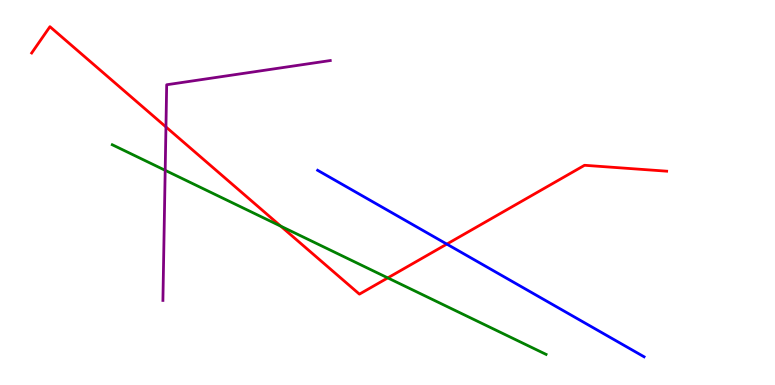[{'lines': ['blue', 'red'], 'intersections': [{'x': 5.77, 'y': 3.66}]}, {'lines': ['green', 'red'], 'intersections': [{'x': 3.62, 'y': 4.13}, {'x': 5.0, 'y': 2.78}]}, {'lines': ['purple', 'red'], 'intersections': [{'x': 2.14, 'y': 6.7}]}, {'lines': ['blue', 'green'], 'intersections': []}, {'lines': ['blue', 'purple'], 'intersections': []}, {'lines': ['green', 'purple'], 'intersections': [{'x': 2.13, 'y': 5.58}]}]